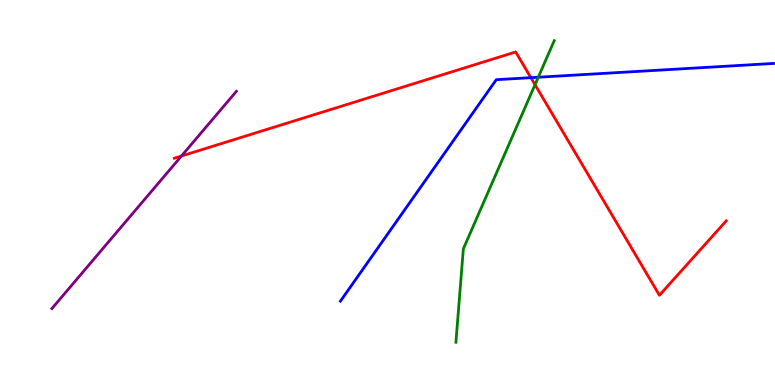[{'lines': ['blue', 'red'], 'intersections': [{'x': 6.85, 'y': 7.98}]}, {'lines': ['green', 'red'], 'intersections': [{'x': 6.9, 'y': 7.8}]}, {'lines': ['purple', 'red'], 'intersections': [{'x': 2.34, 'y': 5.95}]}, {'lines': ['blue', 'green'], 'intersections': [{'x': 6.95, 'y': 7.99}]}, {'lines': ['blue', 'purple'], 'intersections': []}, {'lines': ['green', 'purple'], 'intersections': []}]